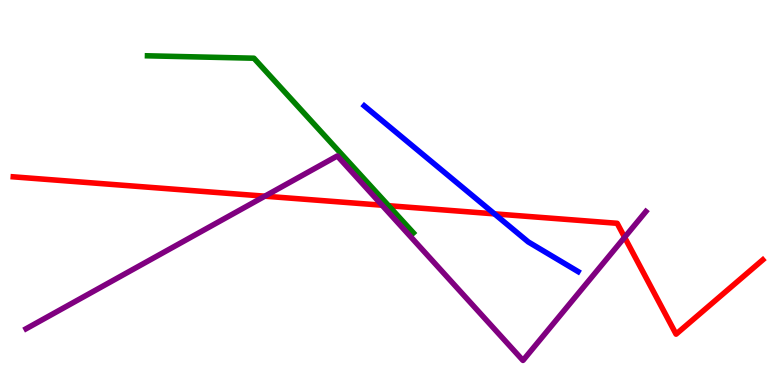[{'lines': ['blue', 'red'], 'intersections': [{'x': 6.38, 'y': 4.45}]}, {'lines': ['green', 'red'], 'intersections': [{'x': 5.01, 'y': 4.66}]}, {'lines': ['purple', 'red'], 'intersections': [{'x': 3.42, 'y': 4.9}, {'x': 4.93, 'y': 4.67}, {'x': 8.06, 'y': 3.84}]}, {'lines': ['blue', 'green'], 'intersections': []}, {'lines': ['blue', 'purple'], 'intersections': []}, {'lines': ['green', 'purple'], 'intersections': []}]